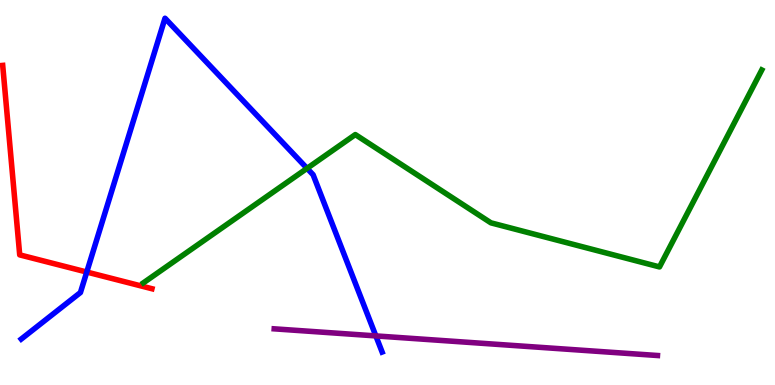[{'lines': ['blue', 'red'], 'intersections': [{'x': 1.12, 'y': 2.93}]}, {'lines': ['green', 'red'], 'intersections': []}, {'lines': ['purple', 'red'], 'intersections': []}, {'lines': ['blue', 'green'], 'intersections': [{'x': 3.96, 'y': 5.63}]}, {'lines': ['blue', 'purple'], 'intersections': [{'x': 4.85, 'y': 1.28}]}, {'lines': ['green', 'purple'], 'intersections': []}]